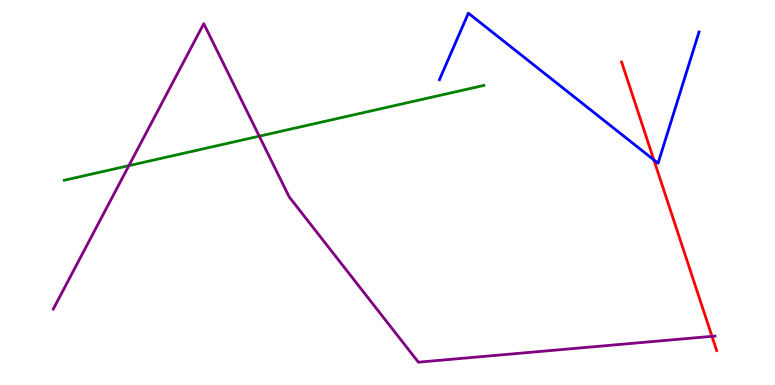[{'lines': ['blue', 'red'], 'intersections': [{'x': 8.44, 'y': 5.85}]}, {'lines': ['green', 'red'], 'intersections': []}, {'lines': ['purple', 'red'], 'intersections': [{'x': 9.19, 'y': 1.26}]}, {'lines': ['blue', 'green'], 'intersections': []}, {'lines': ['blue', 'purple'], 'intersections': []}, {'lines': ['green', 'purple'], 'intersections': [{'x': 1.66, 'y': 5.7}, {'x': 3.35, 'y': 6.46}]}]